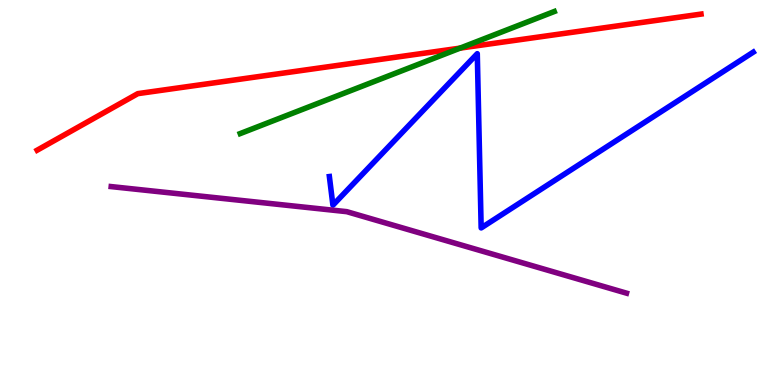[{'lines': ['blue', 'red'], 'intersections': []}, {'lines': ['green', 'red'], 'intersections': [{'x': 5.94, 'y': 8.75}]}, {'lines': ['purple', 'red'], 'intersections': []}, {'lines': ['blue', 'green'], 'intersections': []}, {'lines': ['blue', 'purple'], 'intersections': []}, {'lines': ['green', 'purple'], 'intersections': []}]